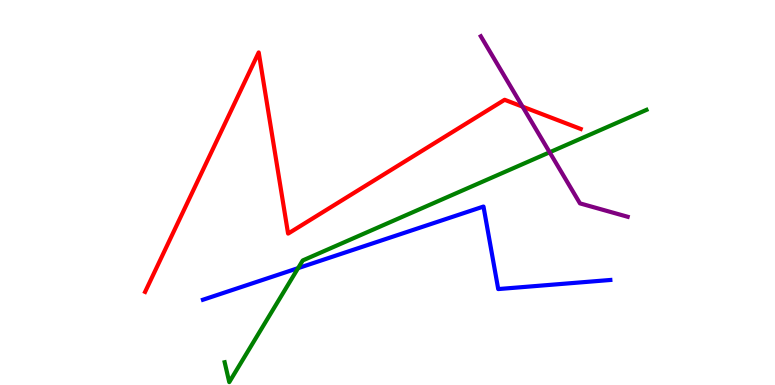[{'lines': ['blue', 'red'], 'intersections': []}, {'lines': ['green', 'red'], 'intersections': []}, {'lines': ['purple', 'red'], 'intersections': [{'x': 6.74, 'y': 7.23}]}, {'lines': ['blue', 'green'], 'intersections': [{'x': 3.85, 'y': 3.04}]}, {'lines': ['blue', 'purple'], 'intersections': []}, {'lines': ['green', 'purple'], 'intersections': [{'x': 7.09, 'y': 6.04}]}]